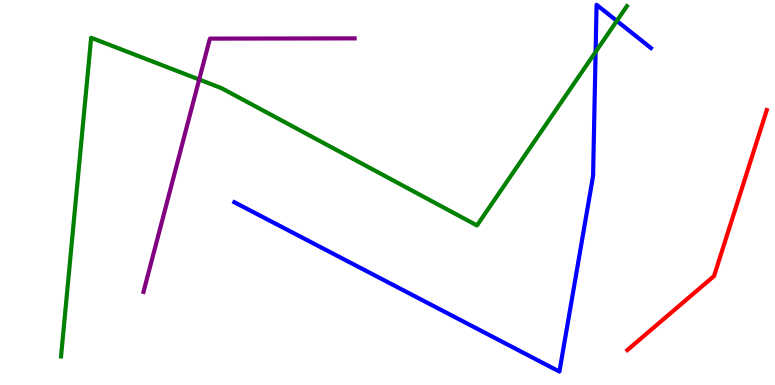[{'lines': ['blue', 'red'], 'intersections': []}, {'lines': ['green', 'red'], 'intersections': []}, {'lines': ['purple', 'red'], 'intersections': []}, {'lines': ['blue', 'green'], 'intersections': [{'x': 7.69, 'y': 8.65}, {'x': 7.96, 'y': 9.46}]}, {'lines': ['blue', 'purple'], 'intersections': []}, {'lines': ['green', 'purple'], 'intersections': [{'x': 2.57, 'y': 7.93}]}]